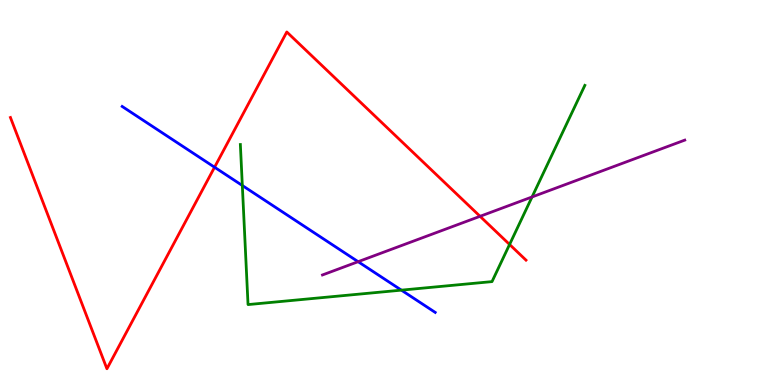[{'lines': ['blue', 'red'], 'intersections': [{'x': 2.77, 'y': 5.66}]}, {'lines': ['green', 'red'], 'intersections': [{'x': 6.58, 'y': 3.65}]}, {'lines': ['purple', 'red'], 'intersections': [{'x': 6.19, 'y': 4.38}]}, {'lines': ['blue', 'green'], 'intersections': [{'x': 3.13, 'y': 5.18}, {'x': 5.18, 'y': 2.46}]}, {'lines': ['blue', 'purple'], 'intersections': [{'x': 4.62, 'y': 3.2}]}, {'lines': ['green', 'purple'], 'intersections': [{'x': 6.87, 'y': 4.88}]}]